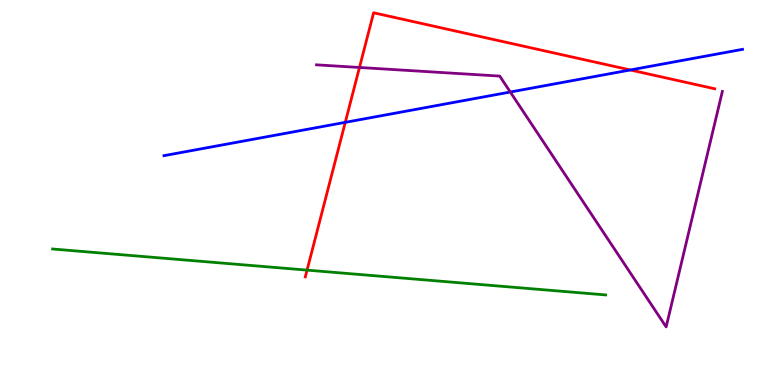[{'lines': ['blue', 'red'], 'intersections': [{'x': 4.46, 'y': 6.82}, {'x': 8.13, 'y': 8.18}]}, {'lines': ['green', 'red'], 'intersections': [{'x': 3.96, 'y': 2.98}]}, {'lines': ['purple', 'red'], 'intersections': [{'x': 4.64, 'y': 8.25}]}, {'lines': ['blue', 'green'], 'intersections': []}, {'lines': ['blue', 'purple'], 'intersections': [{'x': 6.58, 'y': 7.61}]}, {'lines': ['green', 'purple'], 'intersections': []}]